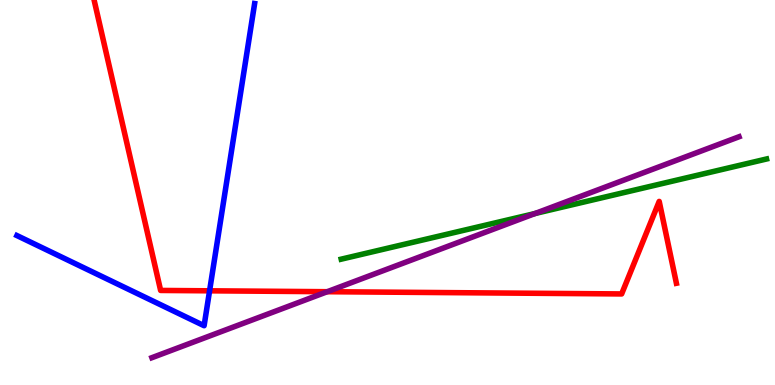[{'lines': ['blue', 'red'], 'intersections': [{'x': 2.7, 'y': 2.45}]}, {'lines': ['green', 'red'], 'intersections': []}, {'lines': ['purple', 'red'], 'intersections': [{'x': 4.22, 'y': 2.42}]}, {'lines': ['blue', 'green'], 'intersections': []}, {'lines': ['blue', 'purple'], 'intersections': []}, {'lines': ['green', 'purple'], 'intersections': [{'x': 6.9, 'y': 4.45}]}]